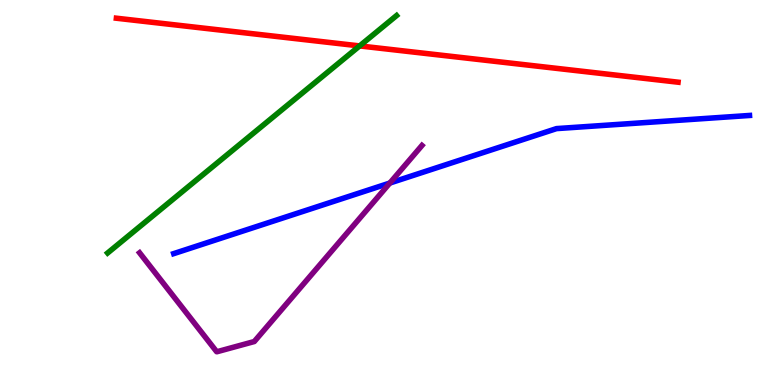[{'lines': ['blue', 'red'], 'intersections': []}, {'lines': ['green', 'red'], 'intersections': [{'x': 4.64, 'y': 8.81}]}, {'lines': ['purple', 'red'], 'intersections': []}, {'lines': ['blue', 'green'], 'intersections': []}, {'lines': ['blue', 'purple'], 'intersections': [{'x': 5.03, 'y': 5.25}]}, {'lines': ['green', 'purple'], 'intersections': []}]